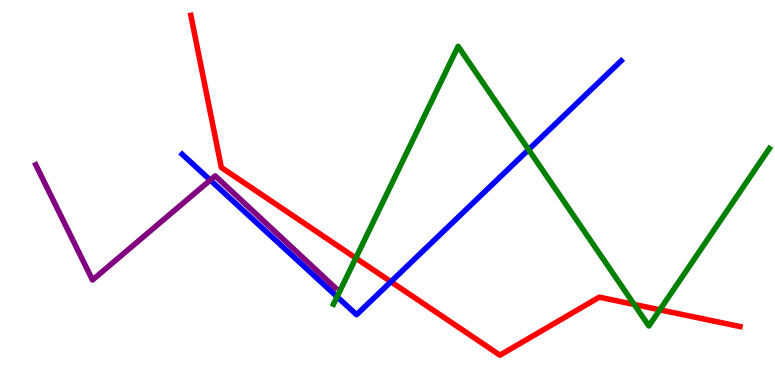[{'lines': ['blue', 'red'], 'intersections': [{'x': 5.04, 'y': 2.68}]}, {'lines': ['green', 'red'], 'intersections': [{'x': 4.59, 'y': 3.3}, {'x': 8.18, 'y': 2.09}, {'x': 8.51, 'y': 1.95}]}, {'lines': ['purple', 'red'], 'intersections': []}, {'lines': ['blue', 'green'], 'intersections': [{'x': 4.35, 'y': 2.29}, {'x': 6.82, 'y': 6.11}]}, {'lines': ['blue', 'purple'], 'intersections': [{'x': 2.71, 'y': 5.32}]}, {'lines': ['green', 'purple'], 'intersections': []}]